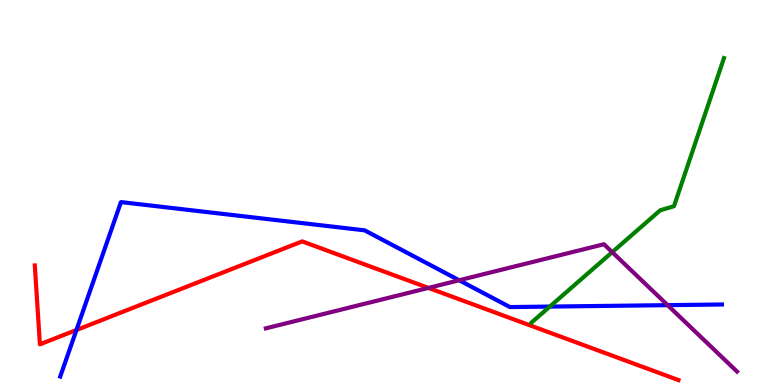[{'lines': ['blue', 'red'], 'intersections': [{'x': 0.986, 'y': 1.43}]}, {'lines': ['green', 'red'], 'intersections': []}, {'lines': ['purple', 'red'], 'intersections': [{'x': 5.53, 'y': 2.52}]}, {'lines': ['blue', 'green'], 'intersections': [{'x': 7.09, 'y': 2.04}]}, {'lines': ['blue', 'purple'], 'intersections': [{'x': 5.92, 'y': 2.72}, {'x': 8.61, 'y': 2.07}]}, {'lines': ['green', 'purple'], 'intersections': [{'x': 7.9, 'y': 3.45}]}]